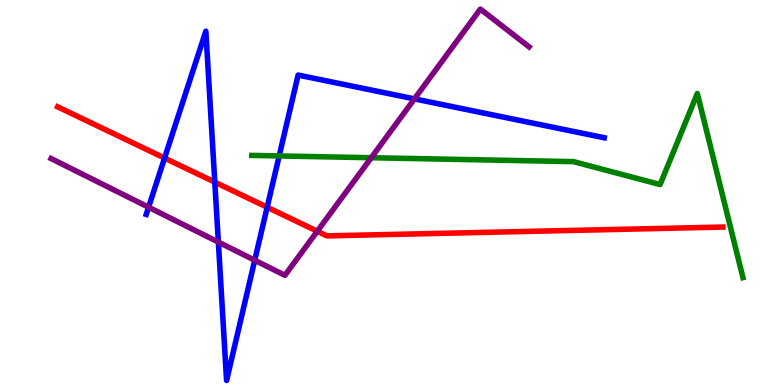[{'lines': ['blue', 'red'], 'intersections': [{'x': 2.12, 'y': 5.89}, {'x': 2.77, 'y': 5.27}, {'x': 3.45, 'y': 4.62}]}, {'lines': ['green', 'red'], 'intersections': []}, {'lines': ['purple', 'red'], 'intersections': [{'x': 4.09, 'y': 3.99}]}, {'lines': ['blue', 'green'], 'intersections': [{'x': 3.6, 'y': 5.95}]}, {'lines': ['blue', 'purple'], 'intersections': [{'x': 1.92, 'y': 4.62}, {'x': 2.82, 'y': 3.71}, {'x': 3.29, 'y': 3.24}, {'x': 5.35, 'y': 7.43}]}, {'lines': ['green', 'purple'], 'intersections': [{'x': 4.79, 'y': 5.9}]}]